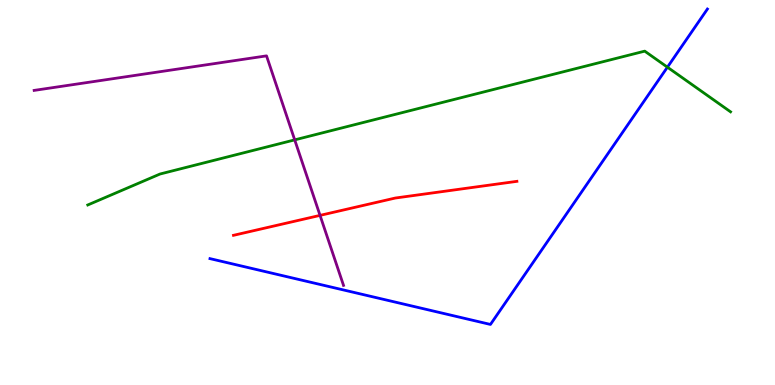[{'lines': ['blue', 'red'], 'intersections': []}, {'lines': ['green', 'red'], 'intersections': []}, {'lines': ['purple', 'red'], 'intersections': [{'x': 4.13, 'y': 4.41}]}, {'lines': ['blue', 'green'], 'intersections': [{'x': 8.61, 'y': 8.25}]}, {'lines': ['blue', 'purple'], 'intersections': []}, {'lines': ['green', 'purple'], 'intersections': [{'x': 3.8, 'y': 6.37}]}]